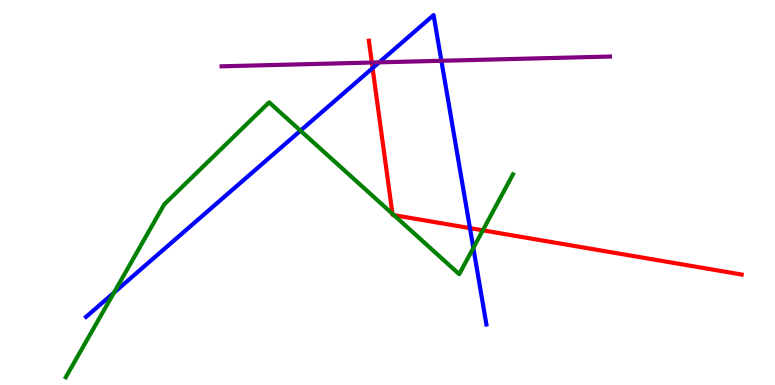[{'lines': ['blue', 'red'], 'intersections': [{'x': 4.81, 'y': 8.23}, {'x': 6.06, 'y': 4.07}]}, {'lines': ['green', 'red'], 'intersections': [{'x': 5.06, 'y': 4.45}, {'x': 5.08, 'y': 4.41}, {'x': 6.23, 'y': 4.02}]}, {'lines': ['purple', 'red'], 'intersections': [{'x': 4.8, 'y': 8.38}]}, {'lines': ['blue', 'green'], 'intersections': [{'x': 1.47, 'y': 2.4}, {'x': 3.88, 'y': 6.61}, {'x': 6.11, 'y': 3.56}]}, {'lines': ['blue', 'purple'], 'intersections': [{'x': 4.89, 'y': 8.38}, {'x': 5.7, 'y': 8.42}]}, {'lines': ['green', 'purple'], 'intersections': []}]